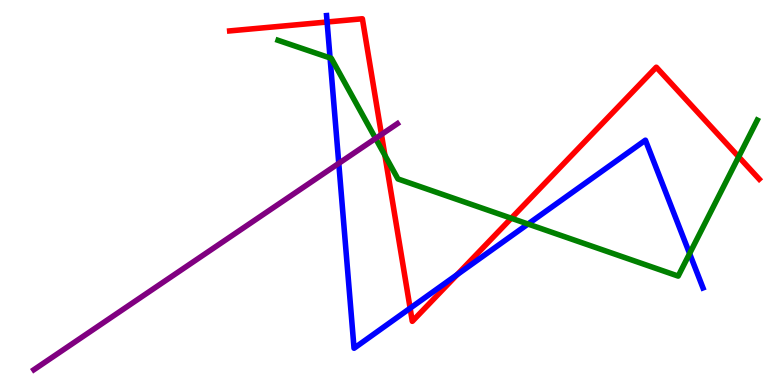[{'lines': ['blue', 'red'], 'intersections': [{'x': 4.22, 'y': 9.43}, {'x': 5.29, 'y': 1.99}, {'x': 5.9, 'y': 2.87}]}, {'lines': ['green', 'red'], 'intersections': [{'x': 4.97, 'y': 5.96}, {'x': 6.6, 'y': 4.33}, {'x': 9.53, 'y': 5.93}]}, {'lines': ['purple', 'red'], 'intersections': [{'x': 4.92, 'y': 6.51}]}, {'lines': ['blue', 'green'], 'intersections': [{'x': 4.26, 'y': 8.5}, {'x': 6.81, 'y': 4.18}, {'x': 8.9, 'y': 3.41}]}, {'lines': ['blue', 'purple'], 'intersections': [{'x': 4.37, 'y': 5.76}]}, {'lines': ['green', 'purple'], 'intersections': [{'x': 4.85, 'y': 6.4}]}]